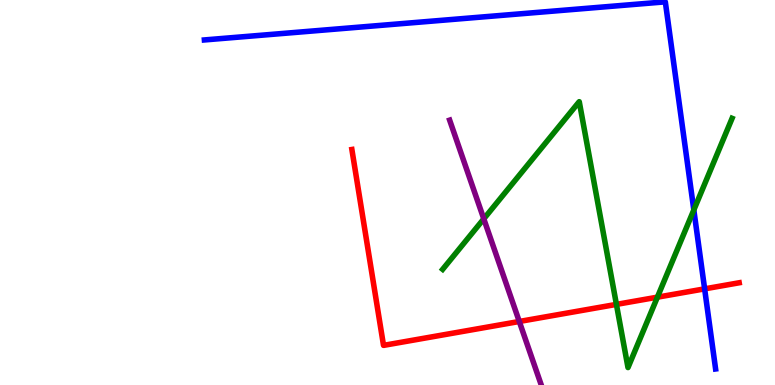[{'lines': ['blue', 'red'], 'intersections': [{'x': 9.09, 'y': 2.5}]}, {'lines': ['green', 'red'], 'intersections': [{'x': 7.95, 'y': 2.09}, {'x': 8.48, 'y': 2.28}]}, {'lines': ['purple', 'red'], 'intersections': [{'x': 6.7, 'y': 1.65}]}, {'lines': ['blue', 'green'], 'intersections': [{'x': 8.95, 'y': 4.55}]}, {'lines': ['blue', 'purple'], 'intersections': []}, {'lines': ['green', 'purple'], 'intersections': [{'x': 6.24, 'y': 4.32}]}]